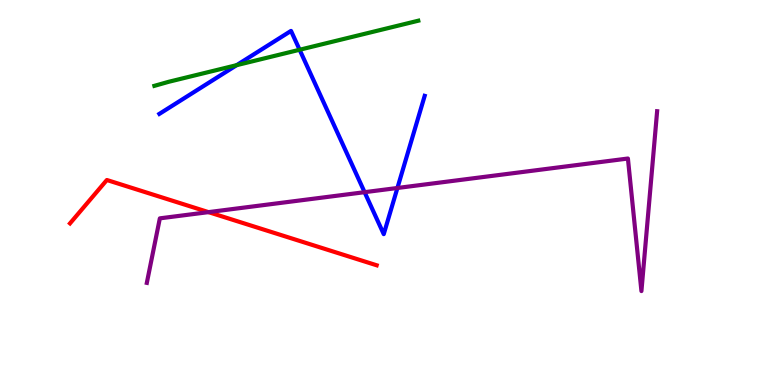[{'lines': ['blue', 'red'], 'intersections': []}, {'lines': ['green', 'red'], 'intersections': []}, {'lines': ['purple', 'red'], 'intersections': [{'x': 2.69, 'y': 4.49}]}, {'lines': ['blue', 'green'], 'intersections': [{'x': 3.05, 'y': 8.31}, {'x': 3.87, 'y': 8.71}]}, {'lines': ['blue', 'purple'], 'intersections': [{'x': 4.7, 'y': 5.01}, {'x': 5.13, 'y': 5.12}]}, {'lines': ['green', 'purple'], 'intersections': []}]